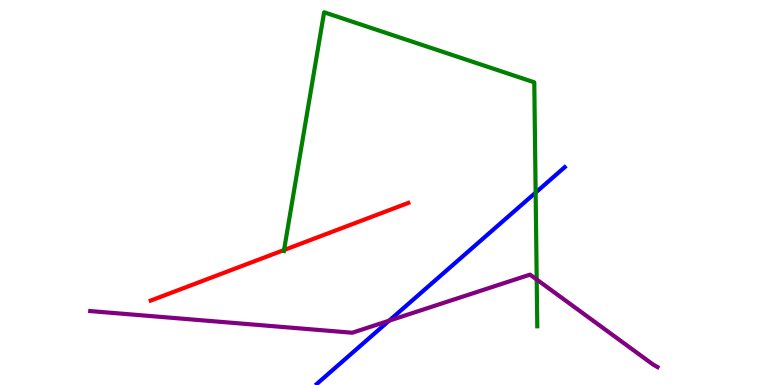[{'lines': ['blue', 'red'], 'intersections': []}, {'lines': ['green', 'red'], 'intersections': [{'x': 3.66, 'y': 3.51}]}, {'lines': ['purple', 'red'], 'intersections': []}, {'lines': ['blue', 'green'], 'intersections': [{'x': 6.91, 'y': 5.0}]}, {'lines': ['blue', 'purple'], 'intersections': [{'x': 5.02, 'y': 1.67}]}, {'lines': ['green', 'purple'], 'intersections': [{'x': 6.93, 'y': 2.74}]}]